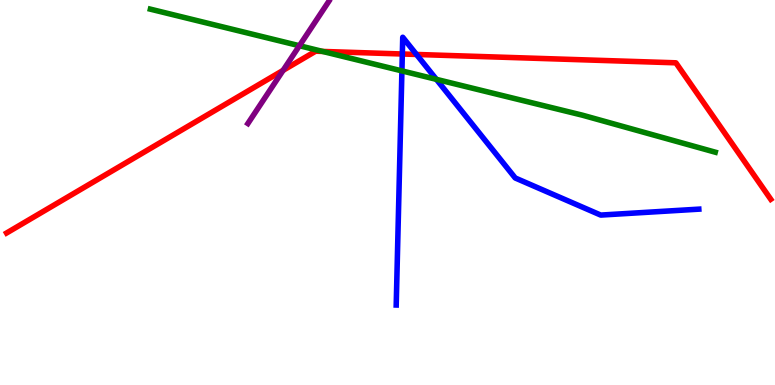[{'lines': ['blue', 'red'], 'intersections': [{'x': 5.19, 'y': 8.6}, {'x': 5.37, 'y': 8.59}]}, {'lines': ['green', 'red'], 'intersections': [{'x': 4.16, 'y': 8.66}]}, {'lines': ['purple', 'red'], 'intersections': [{'x': 3.65, 'y': 8.17}]}, {'lines': ['blue', 'green'], 'intersections': [{'x': 5.19, 'y': 8.16}, {'x': 5.63, 'y': 7.94}]}, {'lines': ['blue', 'purple'], 'intersections': []}, {'lines': ['green', 'purple'], 'intersections': [{'x': 3.86, 'y': 8.81}]}]